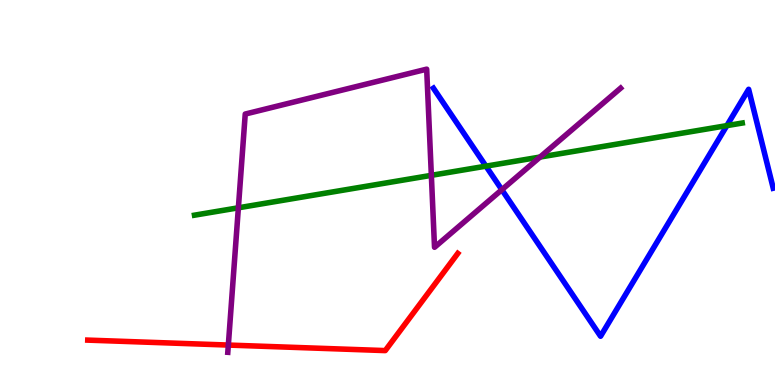[{'lines': ['blue', 'red'], 'intersections': []}, {'lines': ['green', 'red'], 'intersections': []}, {'lines': ['purple', 'red'], 'intersections': [{'x': 2.95, 'y': 1.04}]}, {'lines': ['blue', 'green'], 'intersections': [{'x': 6.27, 'y': 5.68}, {'x': 9.38, 'y': 6.74}]}, {'lines': ['blue', 'purple'], 'intersections': [{'x': 6.48, 'y': 5.07}]}, {'lines': ['green', 'purple'], 'intersections': [{'x': 3.08, 'y': 4.6}, {'x': 5.57, 'y': 5.45}, {'x': 6.97, 'y': 5.92}]}]